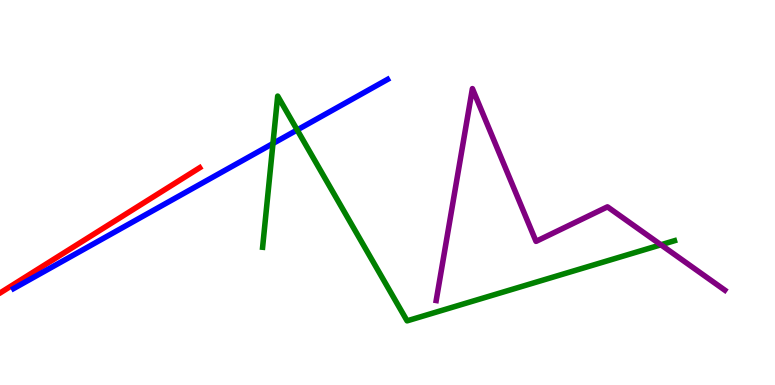[{'lines': ['blue', 'red'], 'intersections': []}, {'lines': ['green', 'red'], 'intersections': []}, {'lines': ['purple', 'red'], 'intersections': []}, {'lines': ['blue', 'green'], 'intersections': [{'x': 3.52, 'y': 6.27}, {'x': 3.83, 'y': 6.62}]}, {'lines': ['blue', 'purple'], 'intersections': []}, {'lines': ['green', 'purple'], 'intersections': [{'x': 8.53, 'y': 3.64}]}]